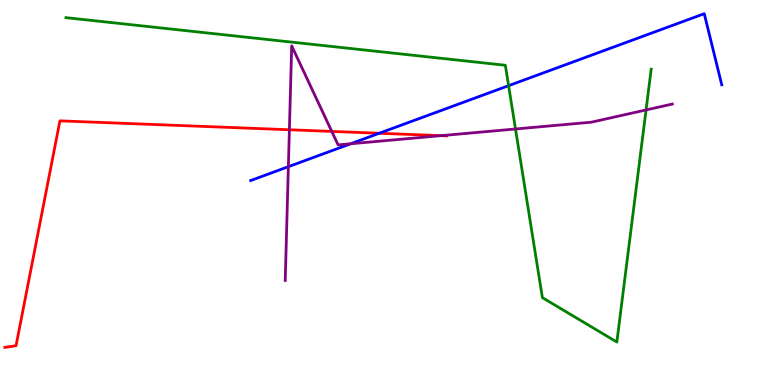[{'lines': ['blue', 'red'], 'intersections': [{'x': 4.89, 'y': 6.54}]}, {'lines': ['green', 'red'], 'intersections': []}, {'lines': ['purple', 'red'], 'intersections': [{'x': 3.73, 'y': 6.63}, {'x': 4.28, 'y': 6.59}, {'x': 5.69, 'y': 6.48}]}, {'lines': ['blue', 'green'], 'intersections': [{'x': 6.56, 'y': 7.77}]}, {'lines': ['blue', 'purple'], 'intersections': [{'x': 3.72, 'y': 5.67}, {'x': 4.52, 'y': 6.27}]}, {'lines': ['green', 'purple'], 'intersections': [{'x': 6.65, 'y': 6.65}, {'x': 8.34, 'y': 7.14}]}]